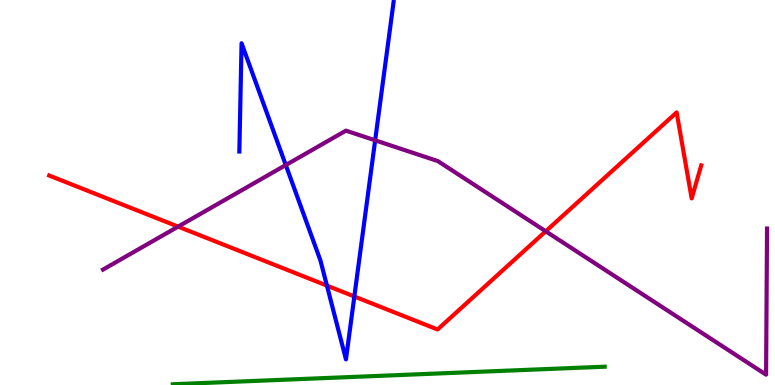[{'lines': ['blue', 'red'], 'intersections': [{'x': 4.22, 'y': 2.58}, {'x': 4.57, 'y': 2.3}]}, {'lines': ['green', 'red'], 'intersections': []}, {'lines': ['purple', 'red'], 'intersections': [{'x': 2.3, 'y': 4.11}, {'x': 7.04, 'y': 3.99}]}, {'lines': ['blue', 'green'], 'intersections': []}, {'lines': ['blue', 'purple'], 'intersections': [{'x': 3.69, 'y': 5.71}, {'x': 4.84, 'y': 6.36}]}, {'lines': ['green', 'purple'], 'intersections': []}]